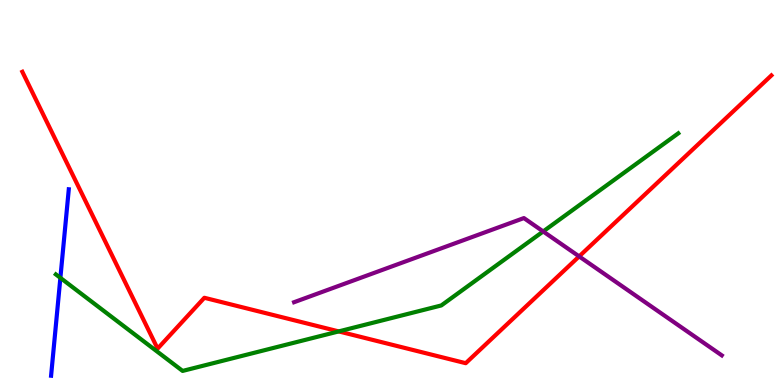[{'lines': ['blue', 'red'], 'intersections': []}, {'lines': ['green', 'red'], 'intersections': [{'x': 4.37, 'y': 1.39}]}, {'lines': ['purple', 'red'], 'intersections': [{'x': 7.47, 'y': 3.34}]}, {'lines': ['blue', 'green'], 'intersections': [{'x': 0.779, 'y': 2.78}]}, {'lines': ['blue', 'purple'], 'intersections': []}, {'lines': ['green', 'purple'], 'intersections': [{'x': 7.01, 'y': 3.99}]}]